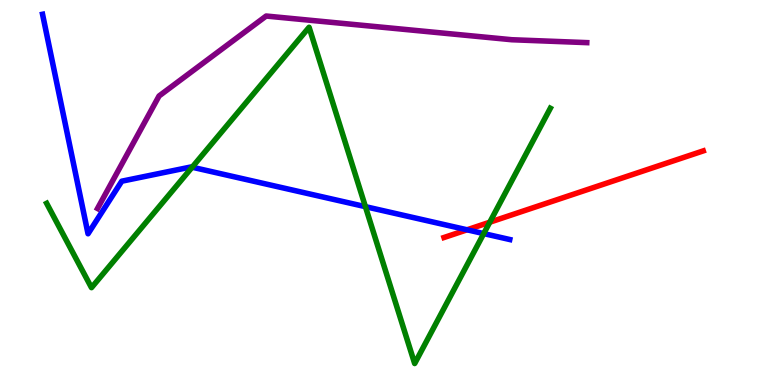[{'lines': ['blue', 'red'], 'intersections': [{'x': 6.03, 'y': 4.03}]}, {'lines': ['green', 'red'], 'intersections': [{'x': 6.32, 'y': 4.23}]}, {'lines': ['purple', 'red'], 'intersections': []}, {'lines': ['blue', 'green'], 'intersections': [{'x': 2.48, 'y': 5.66}, {'x': 4.71, 'y': 4.63}, {'x': 6.24, 'y': 3.93}]}, {'lines': ['blue', 'purple'], 'intersections': []}, {'lines': ['green', 'purple'], 'intersections': []}]